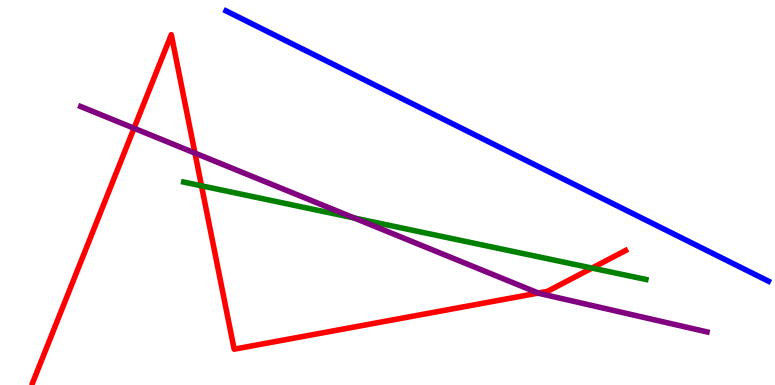[{'lines': ['blue', 'red'], 'intersections': []}, {'lines': ['green', 'red'], 'intersections': [{'x': 2.6, 'y': 5.17}, {'x': 7.64, 'y': 3.04}]}, {'lines': ['purple', 'red'], 'intersections': [{'x': 1.73, 'y': 6.67}, {'x': 2.52, 'y': 6.02}, {'x': 6.95, 'y': 2.39}]}, {'lines': ['blue', 'green'], 'intersections': []}, {'lines': ['blue', 'purple'], 'intersections': []}, {'lines': ['green', 'purple'], 'intersections': [{'x': 4.57, 'y': 4.34}]}]